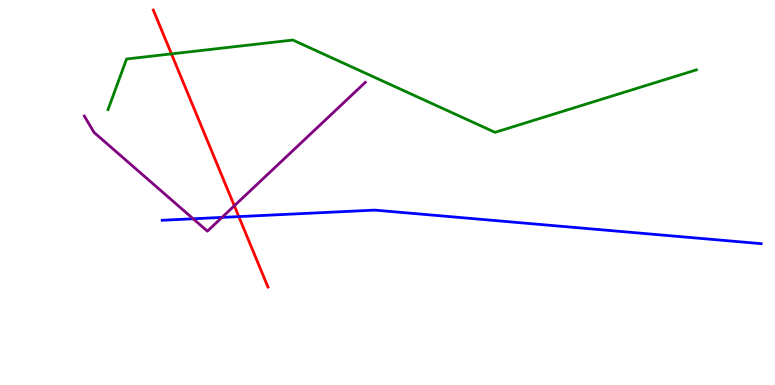[{'lines': ['blue', 'red'], 'intersections': [{'x': 3.08, 'y': 4.37}]}, {'lines': ['green', 'red'], 'intersections': [{'x': 2.21, 'y': 8.6}]}, {'lines': ['purple', 'red'], 'intersections': [{'x': 3.02, 'y': 4.65}]}, {'lines': ['blue', 'green'], 'intersections': []}, {'lines': ['blue', 'purple'], 'intersections': [{'x': 2.49, 'y': 4.32}, {'x': 2.86, 'y': 4.35}]}, {'lines': ['green', 'purple'], 'intersections': []}]